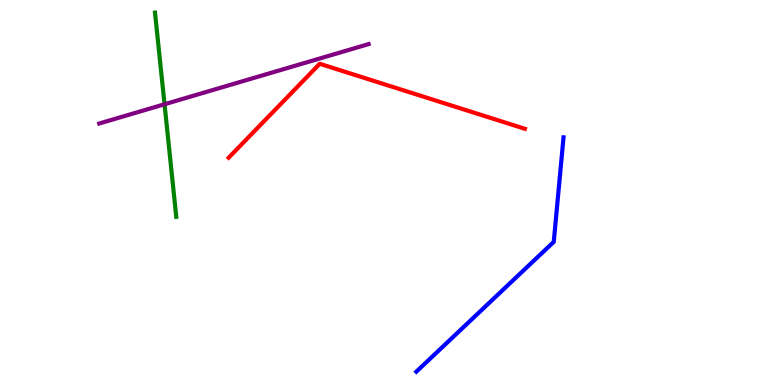[{'lines': ['blue', 'red'], 'intersections': []}, {'lines': ['green', 'red'], 'intersections': []}, {'lines': ['purple', 'red'], 'intersections': []}, {'lines': ['blue', 'green'], 'intersections': []}, {'lines': ['blue', 'purple'], 'intersections': []}, {'lines': ['green', 'purple'], 'intersections': [{'x': 2.12, 'y': 7.29}]}]